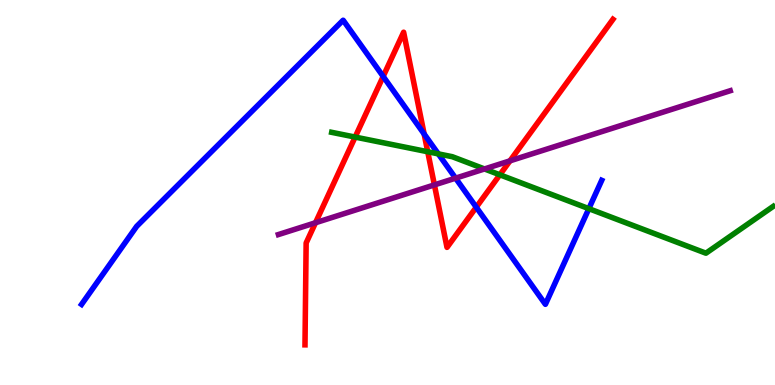[{'lines': ['blue', 'red'], 'intersections': [{'x': 4.94, 'y': 8.01}, {'x': 5.47, 'y': 6.52}, {'x': 6.15, 'y': 4.62}]}, {'lines': ['green', 'red'], 'intersections': [{'x': 4.58, 'y': 6.44}, {'x': 5.52, 'y': 6.06}, {'x': 6.45, 'y': 5.46}]}, {'lines': ['purple', 'red'], 'intersections': [{'x': 4.07, 'y': 4.21}, {'x': 5.61, 'y': 5.2}, {'x': 6.58, 'y': 5.82}]}, {'lines': ['blue', 'green'], 'intersections': [{'x': 5.66, 'y': 6.0}, {'x': 7.6, 'y': 4.58}]}, {'lines': ['blue', 'purple'], 'intersections': [{'x': 5.88, 'y': 5.37}]}, {'lines': ['green', 'purple'], 'intersections': [{'x': 6.25, 'y': 5.61}]}]